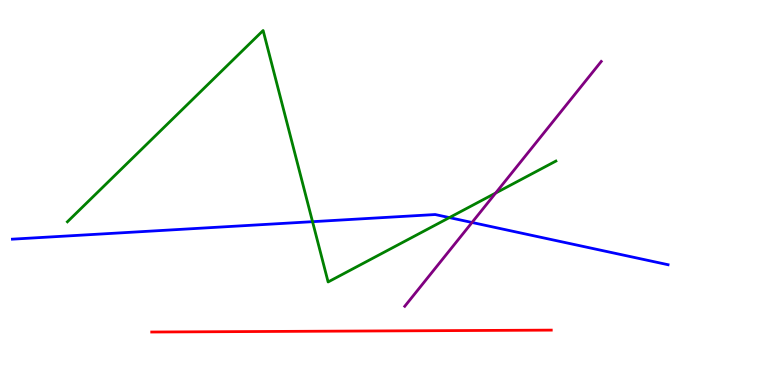[{'lines': ['blue', 'red'], 'intersections': []}, {'lines': ['green', 'red'], 'intersections': []}, {'lines': ['purple', 'red'], 'intersections': []}, {'lines': ['blue', 'green'], 'intersections': [{'x': 4.03, 'y': 4.24}, {'x': 5.8, 'y': 4.35}]}, {'lines': ['blue', 'purple'], 'intersections': [{'x': 6.09, 'y': 4.22}]}, {'lines': ['green', 'purple'], 'intersections': [{'x': 6.4, 'y': 4.99}]}]